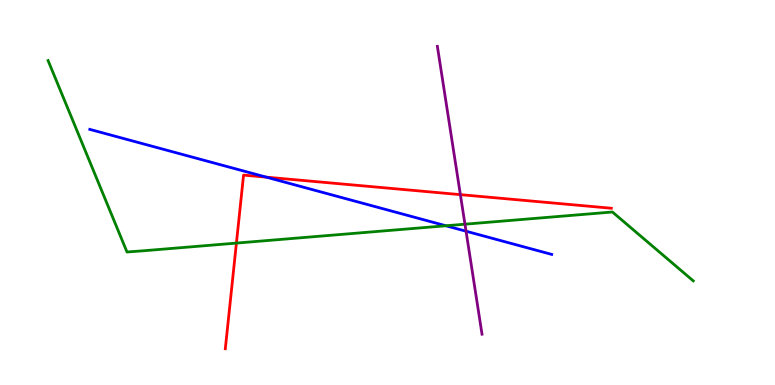[{'lines': ['blue', 'red'], 'intersections': [{'x': 3.44, 'y': 5.4}]}, {'lines': ['green', 'red'], 'intersections': [{'x': 3.05, 'y': 3.69}]}, {'lines': ['purple', 'red'], 'intersections': [{'x': 5.94, 'y': 4.94}]}, {'lines': ['blue', 'green'], 'intersections': [{'x': 5.75, 'y': 4.14}]}, {'lines': ['blue', 'purple'], 'intersections': [{'x': 6.01, 'y': 3.99}]}, {'lines': ['green', 'purple'], 'intersections': [{'x': 6.0, 'y': 4.18}]}]